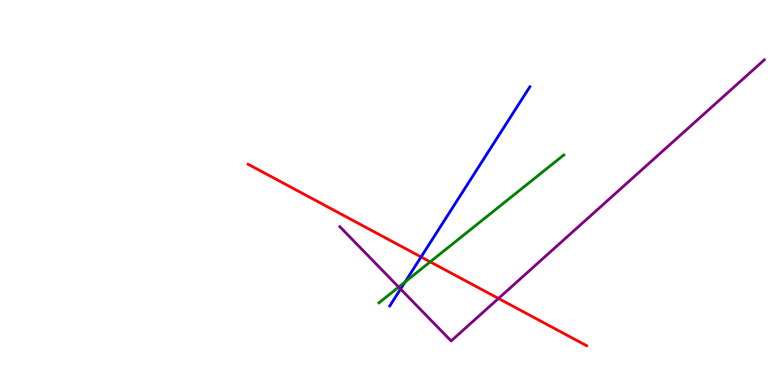[{'lines': ['blue', 'red'], 'intersections': [{'x': 5.43, 'y': 3.33}]}, {'lines': ['green', 'red'], 'intersections': [{'x': 5.55, 'y': 3.2}]}, {'lines': ['purple', 'red'], 'intersections': [{'x': 6.43, 'y': 2.25}]}, {'lines': ['blue', 'green'], 'intersections': [{'x': 5.23, 'y': 2.68}]}, {'lines': ['blue', 'purple'], 'intersections': [{'x': 5.17, 'y': 2.49}]}, {'lines': ['green', 'purple'], 'intersections': [{'x': 5.14, 'y': 2.54}]}]